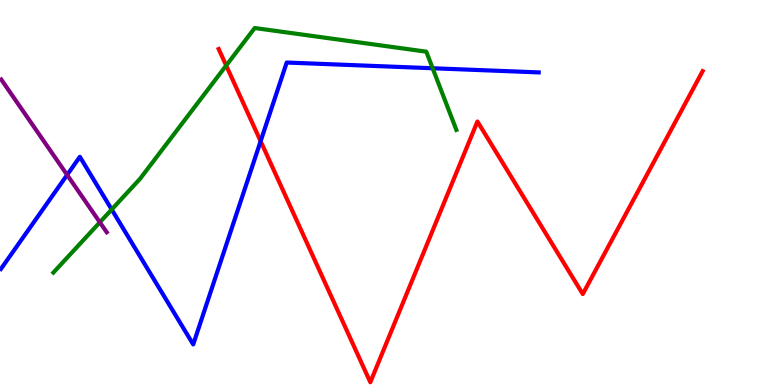[{'lines': ['blue', 'red'], 'intersections': [{'x': 3.36, 'y': 6.33}]}, {'lines': ['green', 'red'], 'intersections': [{'x': 2.92, 'y': 8.3}]}, {'lines': ['purple', 'red'], 'intersections': []}, {'lines': ['blue', 'green'], 'intersections': [{'x': 1.44, 'y': 4.56}, {'x': 5.58, 'y': 8.23}]}, {'lines': ['blue', 'purple'], 'intersections': [{'x': 0.866, 'y': 5.46}]}, {'lines': ['green', 'purple'], 'intersections': [{'x': 1.29, 'y': 4.23}]}]